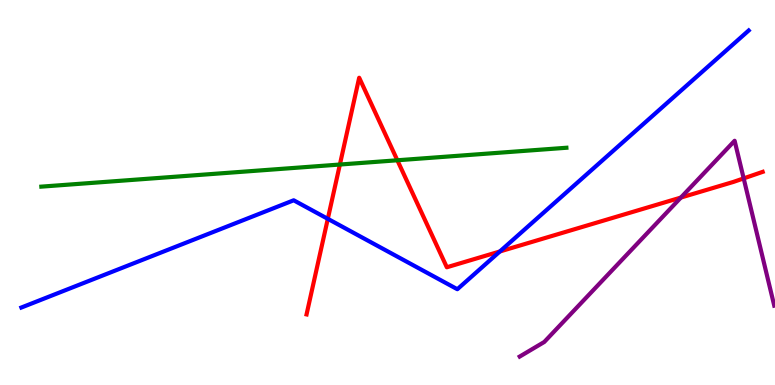[{'lines': ['blue', 'red'], 'intersections': [{'x': 4.23, 'y': 4.32}, {'x': 6.45, 'y': 3.47}]}, {'lines': ['green', 'red'], 'intersections': [{'x': 4.39, 'y': 5.73}, {'x': 5.13, 'y': 5.84}]}, {'lines': ['purple', 'red'], 'intersections': [{'x': 8.79, 'y': 4.87}, {'x': 9.6, 'y': 5.37}]}, {'lines': ['blue', 'green'], 'intersections': []}, {'lines': ['blue', 'purple'], 'intersections': []}, {'lines': ['green', 'purple'], 'intersections': []}]